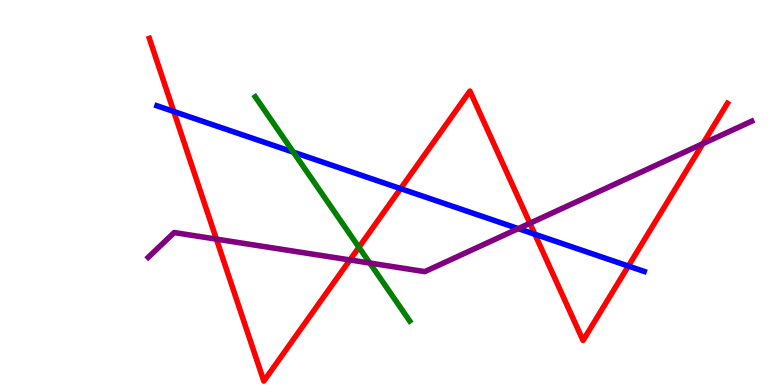[{'lines': ['blue', 'red'], 'intersections': [{'x': 2.24, 'y': 7.1}, {'x': 5.17, 'y': 5.1}, {'x': 6.9, 'y': 3.92}, {'x': 8.11, 'y': 3.09}]}, {'lines': ['green', 'red'], 'intersections': [{'x': 4.63, 'y': 3.58}]}, {'lines': ['purple', 'red'], 'intersections': [{'x': 2.79, 'y': 3.79}, {'x': 4.51, 'y': 3.25}, {'x': 6.84, 'y': 4.2}, {'x': 9.07, 'y': 6.27}]}, {'lines': ['blue', 'green'], 'intersections': [{'x': 3.79, 'y': 6.05}]}, {'lines': ['blue', 'purple'], 'intersections': [{'x': 6.69, 'y': 4.06}]}, {'lines': ['green', 'purple'], 'intersections': [{'x': 4.77, 'y': 3.17}]}]